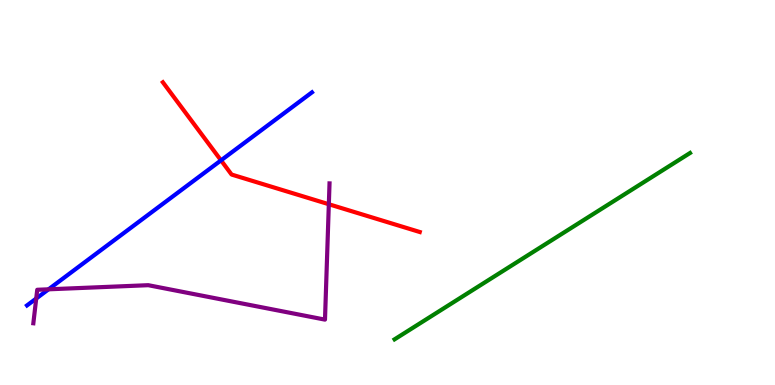[{'lines': ['blue', 'red'], 'intersections': [{'x': 2.85, 'y': 5.83}]}, {'lines': ['green', 'red'], 'intersections': []}, {'lines': ['purple', 'red'], 'intersections': [{'x': 4.24, 'y': 4.7}]}, {'lines': ['blue', 'green'], 'intersections': []}, {'lines': ['blue', 'purple'], 'intersections': [{'x': 0.467, 'y': 2.25}, {'x': 0.626, 'y': 2.49}]}, {'lines': ['green', 'purple'], 'intersections': []}]